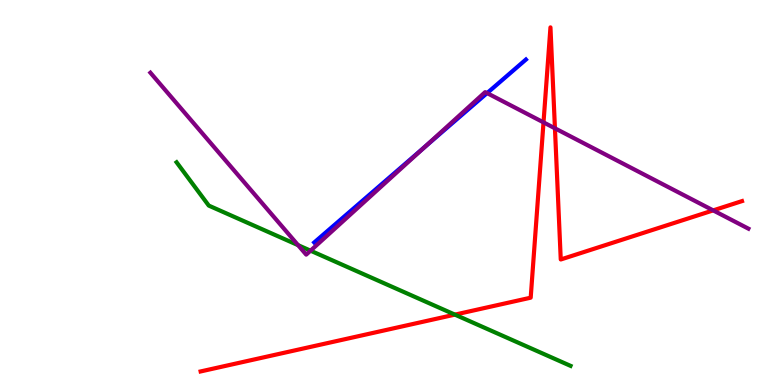[{'lines': ['blue', 'red'], 'intersections': []}, {'lines': ['green', 'red'], 'intersections': [{'x': 5.87, 'y': 1.83}]}, {'lines': ['purple', 'red'], 'intersections': [{'x': 7.01, 'y': 6.82}, {'x': 7.16, 'y': 6.67}, {'x': 9.2, 'y': 4.54}]}, {'lines': ['blue', 'green'], 'intersections': []}, {'lines': ['blue', 'purple'], 'intersections': [{'x': 5.48, 'y': 6.19}, {'x': 6.28, 'y': 7.58}]}, {'lines': ['green', 'purple'], 'intersections': [{'x': 3.85, 'y': 3.63}, {'x': 4.01, 'y': 3.49}]}]